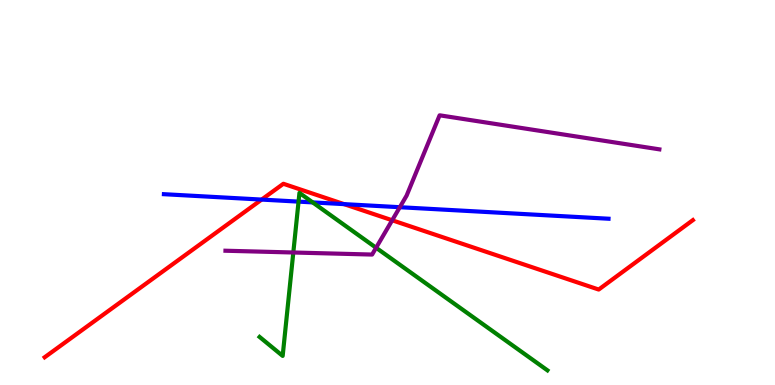[{'lines': ['blue', 'red'], 'intersections': [{'x': 3.38, 'y': 4.82}, {'x': 4.44, 'y': 4.7}]}, {'lines': ['green', 'red'], 'intersections': []}, {'lines': ['purple', 'red'], 'intersections': [{'x': 5.06, 'y': 4.28}]}, {'lines': ['blue', 'green'], 'intersections': [{'x': 3.85, 'y': 4.76}, {'x': 4.03, 'y': 4.74}]}, {'lines': ['blue', 'purple'], 'intersections': [{'x': 5.16, 'y': 4.62}]}, {'lines': ['green', 'purple'], 'intersections': [{'x': 3.78, 'y': 3.44}, {'x': 4.85, 'y': 3.56}]}]